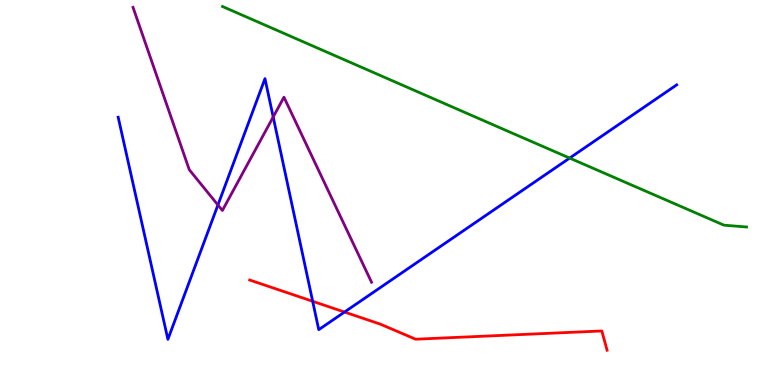[{'lines': ['blue', 'red'], 'intersections': [{'x': 4.03, 'y': 2.17}, {'x': 4.45, 'y': 1.89}]}, {'lines': ['green', 'red'], 'intersections': []}, {'lines': ['purple', 'red'], 'intersections': []}, {'lines': ['blue', 'green'], 'intersections': [{'x': 7.35, 'y': 5.89}]}, {'lines': ['blue', 'purple'], 'intersections': [{'x': 2.81, 'y': 4.68}, {'x': 3.53, 'y': 6.96}]}, {'lines': ['green', 'purple'], 'intersections': []}]